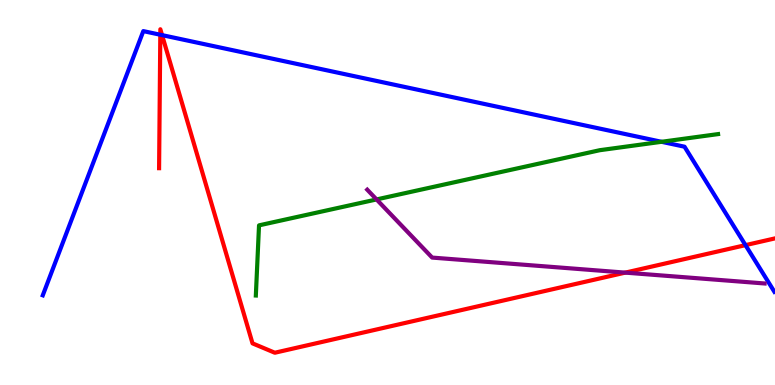[{'lines': ['blue', 'red'], 'intersections': [{'x': 2.07, 'y': 9.1}, {'x': 2.09, 'y': 9.09}, {'x': 9.62, 'y': 3.63}]}, {'lines': ['green', 'red'], 'intersections': []}, {'lines': ['purple', 'red'], 'intersections': [{'x': 8.07, 'y': 2.92}]}, {'lines': ['blue', 'green'], 'intersections': [{'x': 8.54, 'y': 6.32}]}, {'lines': ['blue', 'purple'], 'intersections': []}, {'lines': ['green', 'purple'], 'intersections': [{'x': 4.86, 'y': 4.82}]}]